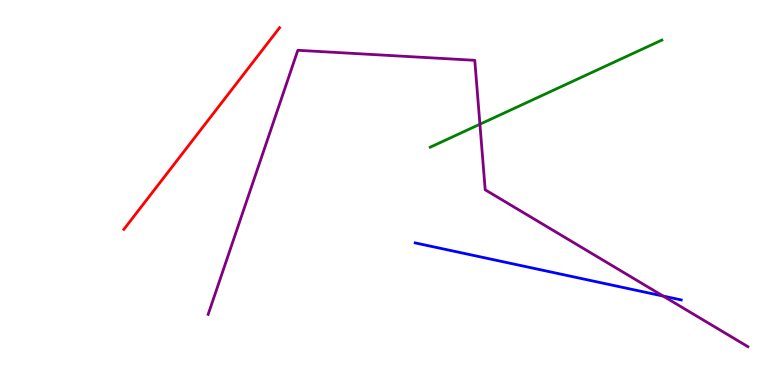[{'lines': ['blue', 'red'], 'intersections': []}, {'lines': ['green', 'red'], 'intersections': []}, {'lines': ['purple', 'red'], 'intersections': []}, {'lines': ['blue', 'green'], 'intersections': []}, {'lines': ['blue', 'purple'], 'intersections': [{'x': 8.56, 'y': 2.31}]}, {'lines': ['green', 'purple'], 'intersections': [{'x': 6.19, 'y': 6.77}]}]